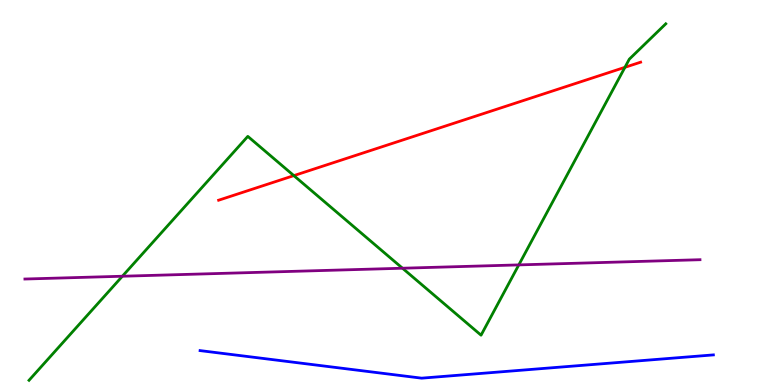[{'lines': ['blue', 'red'], 'intersections': []}, {'lines': ['green', 'red'], 'intersections': [{'x': 3.79, 'y': 5.44}, {'x': 8.06, 'y': 8.25}]}, {'lines': ['purple', 'red'], 'intersections': []}, {'lines': ['blue', 'green'], 'intersections': []}, {'lines': ['blue', 'purple'], 'intersections': []}, {'lines': ['green', 'purple'], 'intersections': [{'x': 1.58, 'y': 2.82}, {'x': 5.19, 'y': 3.03}, {'x': 6.69, 'y': 3.12}]}]